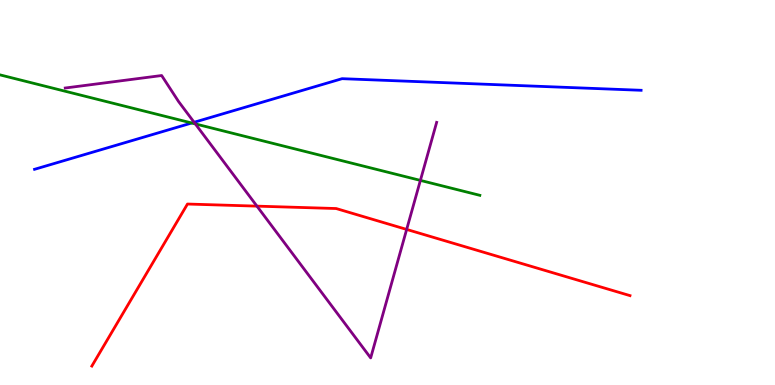[{'lines': ['blue', 'red'], 'intersections': []}, {'lines': ['green', 'red'], 'intersections': []}, {'lines': ['purple', 'red'], 'intersections': [{'x': 3.32, 'y': 4.65}, {'x': 5.25, 'y': 4.04}]}, {'lines': ['blue', 'green'], 'intersections': [{'x': 2.47, 'y': 6.81}]}, {'lines': ['blue', 'purple'], 'intersections': [{'x': 2.5, 'y': 6.82}]}, {'lines': ['green', 'purple'], 'intersections': [{'x': 2.52, 'y': 6.78}, {'x': 5.42, 'y': 5.31}]}]